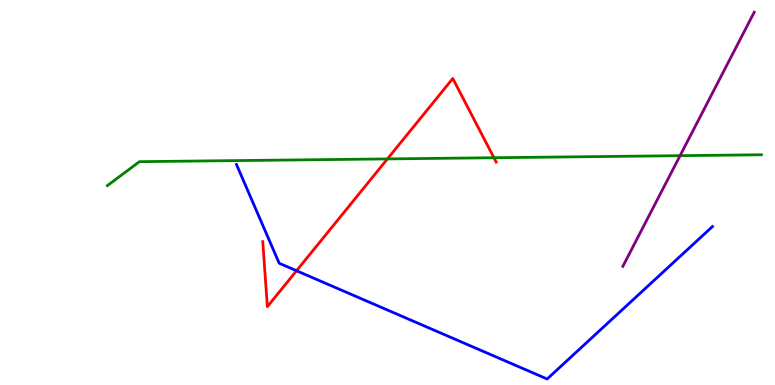[{'lines': ['blue', 'red'], 'intersections': [{'x': 3.83, 'y': 2.97}]}, {'lines': ['green', 'red'], 'intersections': [{'x': 5.0, 'y': 5.87}, {'x': 6.37, 'y': 5.9}]}, {'lines': ['purple', 'red'], 'intersections': []}, {'lines': ['blue', 'green'], 'intersections': []}, {'lines': ['blue', 'purple'], 'intersections': []}, {'lines': ['green', 'purple'], 'intersections': [{'x': 8.78, 'y': 5.96}]}]